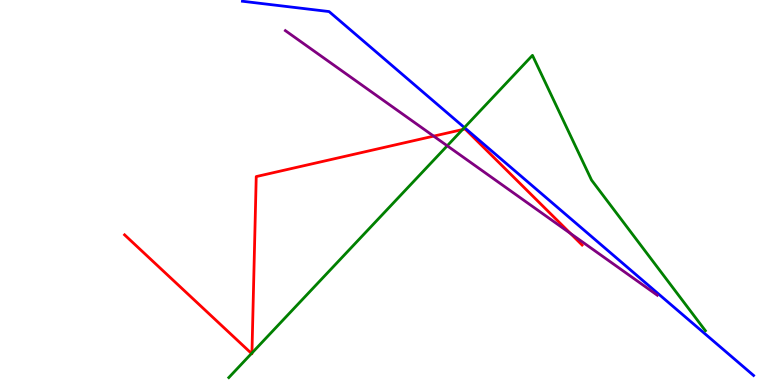[{'lines': ['blue', 'red'], 'intersections': []}, {'lines': ['green', 'red'], 'intersections': [{'x': 3.25, 'y': 0.819}, {'x': 3.25, 'y': 0.83}, {'x': 5.97, 'y': 6.64}]}, {'lines': ['purple', 'red'], 'intersections': [{'x': 5.6, 'y': 6.46}, {'x': 7.36, 'y': 3.94}]}, {'lines': ['blue', 'green'], 'intersections': [{'x': 5.99, 'y': 6.69}]}, {'lines': ['blue', 'purple'], 'intersections': []}, {'lines': ['green', 'purple'], 'intersections': [{'x': 5.77, 'y': 6.21}]}]